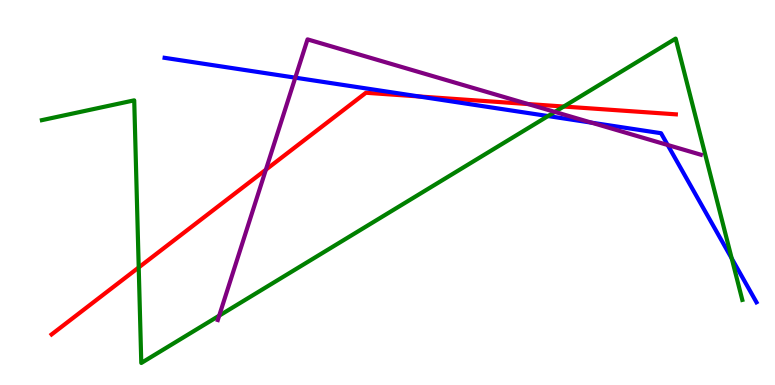[{'lines': ['blue', 'red'], 'intersections': [{'x': 5.41, 'y': 7.49}]}, {'lines': ['green', 'red'], 'intersections': [{'x': 1.79, 'y': 3.05}, {'x': 7.27, 'y': 7.23}]}, {'lines': ['purple', 'red'], 'intersections': [{'x': 3.43, 'y': 5.59}, {'x': 6.81, 'y': 7.3}]}, {'lines': ['blue', 'green'], 'intersections': [{'x': 7.07, 'y': 6.99}, {'x': 9.44, 'y': 3.29}]}, {'lines': ['blue', 'purple'], 'intersections': [{'x': 3.81, 'y': 7.98}, {'x': 7.63, 'y': 6.81}, {'x': 8.62, 'y': 6.23}]}, {'lines': ['green', 'purple'], 'intersections': [{'x': 2.83, 'y': 1.8}, {'x': 7.16, 'y': 7.09}]}]